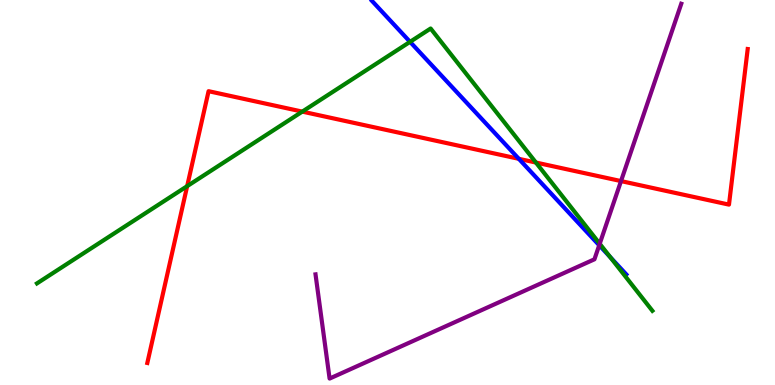[{'lines': ['blue', 'red'], 'intersections': [{'x': 6.69, 'y': 5.88}]}, {'lines': ['green', 'red'], 'intersections': [{'x': 2.42, 'y': 5.17}, {'x': 3.9, 'y': 7.1}, {'x': 6.92, 'y': 5.78}]}, {'lines': ['purple', 'red'], 'intersections': [{'x': 8.01, 'y': 5.3}]}, {'lines': ['blue', 'green'], 'intersections': [{'x': 5.29, 'y': 8.91}, {'x': 7.87, 'y': 3.32}]}, {'lines': ['blue', 'purple'], 'intersections': [{'x': 7.73, 'y': 3.63}]}, {'lines': ['green', 'purple'], 'intersections': [{'x': 7.74, 'y': 3.67}]}]